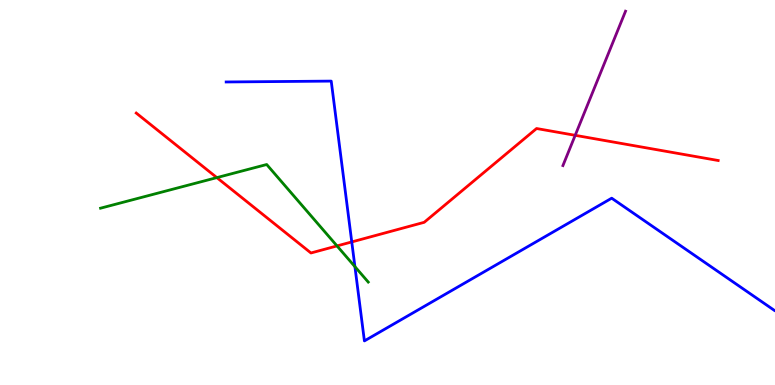[{'lines': ['blue', 'red'], 'intersections': [{'x': 4.54, 'y': 3.72}]}, {'lines': ['green', 'red'], 'intersections': [{'x': 2.8, 'y': 5.39}, {'x': 4.35, 'y': 3.61}]}, {'lines': ['purple', 'red'], 'intersections': [{'x': 7.42, 'y': 6.49}]}, {'lines': ['blue', 'green'], 'intersections': [{'x': 4.58, 'y': 3.07}]}, {'lines': ['blue', 'purple'], 'intersections': []}, {'lines': ['green', 'purple'], 'intersections': []}]